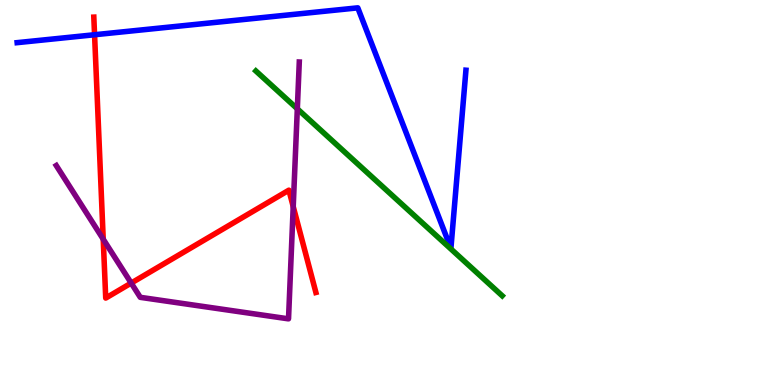[{'lines': ['blue', 'red'], 'intersections': [{'x': 1.22, 'y': 9.1}]}, {'lines': ['green', 'red'], 'intersections': []}, {'lines': ['purple', 'red'], 'intersections': [{'x': 1.33, 'y': 3.79}, {'x': 1.69, 'y': 2.65}, {'x': 3.78, 'y': 4.63}]}, {'lines': ['blue', 'green'], 'intersections': []}, {'lines': ['blue', 'purple'], 'intersections': []}, {'lines': ['green', 'purple'], 'intersections': [{'x': 3.84, 'y': 7.17}]}]